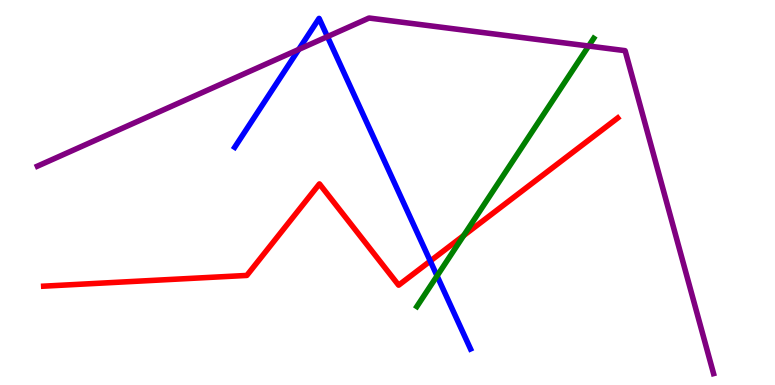[{'lines': ['blue', 'red'], 'intersections': [{'x': 5.55, 'y': 3.22}]}, {'lines': ['green', 'red'], 'intersections': [{'x': 5.98, 'y': 3.88}]}, {'lines': ['purple', 'red'], 'intersections': []}, {'lines': ['blue', 'green'], 'intersections': [{'x': 5.64, 'y': 2.83}]}, {'lines': ['blue', 'purple'], 'intersections': [{'x': 3.85, 'y': 8.72}, {'x': 4.22, 'y': 9.05}]}, {'lines': ['green', 'purple'], 'intersections': [{'x': 7.6, 'y': 8.8}]}]